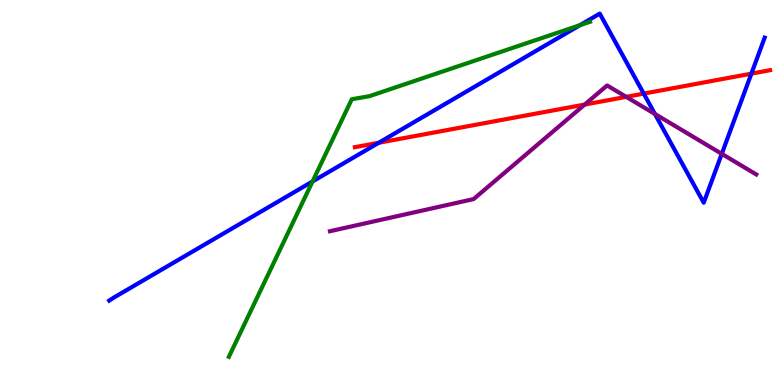[{'lines': ['blue', 'red'], 'intersections': [{'x': 4.89, 'y': 6.29}, {'x': 8.31, 'y': 7.57}, {'x': 9.7, 'y': 8.09}]}, {'lines': ['green', 'red'], 'intersections': []}, {'lines': ['purple', 'red'], 'intersections': [{'x': 7.54, 'y': 7.28}, {'x': 8.08, 'y': 7.48}]}, {'lines': ['blue', 'green'], 'intersections': [{'x': 4.03, 'y': 5.29}, {'x': 7.48, 'y': 9.35}]}, {'lines': ['blue', 'purple'], 'intersections': [{'x': 8.45, 'y': 7.04}, {'x': 9.31, 'y': 6.0}]}, {'lines': ['green', 'purple'], 'intersections': []}]